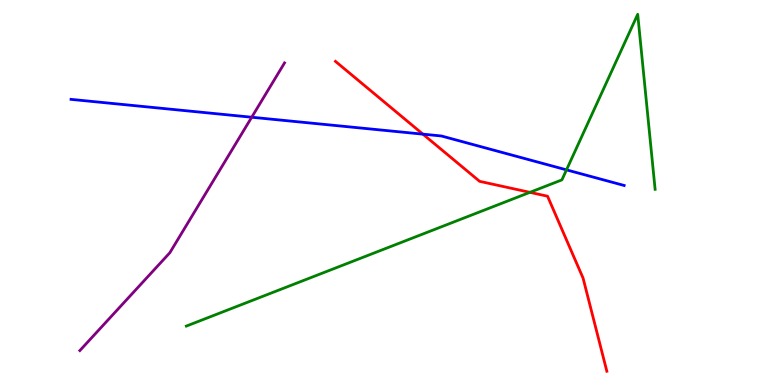[{'lines': ['blue', 'red'], 'intersections': [{'x': 5.46, 'y': 6.52}]}, {'lines': ['green', 'red'], 'intersections': [{'x': 6.84, 'y': 5.0}]}, {'lines': ['purple', 'red'], 'intersections': []}, {'lines': ['blue', 'green'], 'intersections': [{'x': 7.31, 'y': 5.59}]}, {'lines': ['blue', 'purple'], 'intersections': [{'x': 3.25, 'y': 6.96}]}, {'lines': ['green', 'purple'], 'intersections': []}]